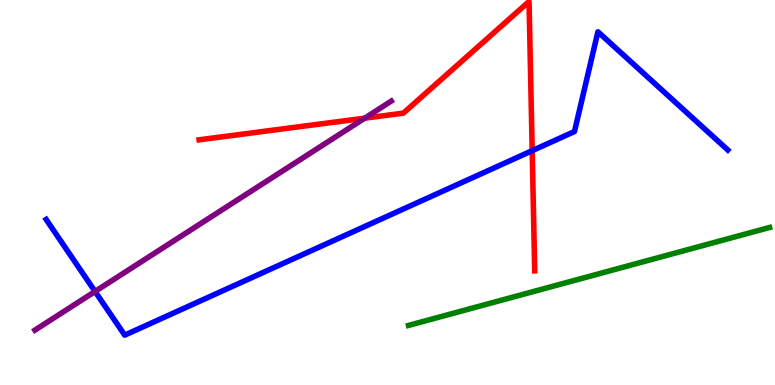[{'lines': ['blue', 'red'], 'intersections': [{'x': 6.87, 'y': 6.09}]}, {'lines': ['green', 'red'], 'intersections': []}, {'lines': ['purple', 'red'], 'intersections': [{'x': 4.71, 'y': 6.93}]}, {'lines': ['blue', 'green'], 'intersections': []}, {'lines': ['blue', 'purple'], 'intersections': [{'x': 1.23, 'y': 2.43}]}, {'lines': ['green', 'purple'], 'intersections': []}]